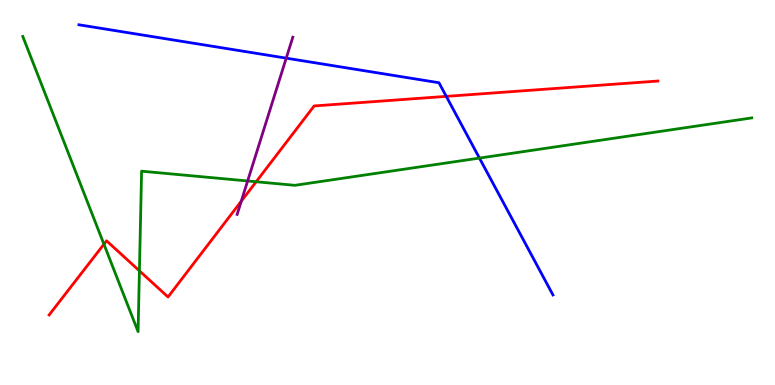[{'lines': ['blue', 'red'], 'intersections': [{'x': 5.76, 'y': 7.5}]}, {'lines': ['green', 'red'], 'intersections': [{'x': 1.34, 'y': 3.66}, {'x': 1.8, 'y': 2.97}, {'x': 3.31, 'y': 5.28}]}, {'lines': ['purple', 'red'], 'intersections': [{'x': 3.11, 'y': 4.77}]}, {'lines': ['blue', 'green'], 'intersections': [{'x': 6.19, 'y': 5.89}]}, {'lines': ['blue', 'purple'], 'intersections': [{'x': 3.69, 'y': 8.49}]}, {'lines': ['green', 'purple'], 'intersections': [{'x': 3.2, 'y': 5.3}]}]